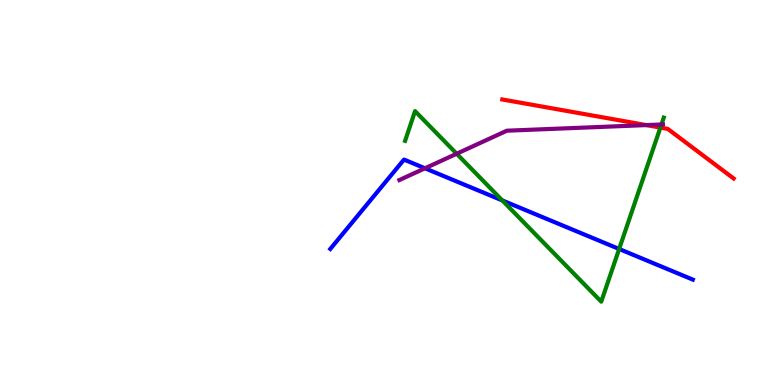[{'lines': ['blue', 'red'], 'intersections': []}, {'lines': ['green', 'red'], 'intersections': [{'x': 8.52, 'y': 6.69}]}, {'lines': ['purple', 'red'], 'intersections': [{'x': 8.34, 'y': 6.75}]}, {'lines': ['blue', 'green'], 'intersections': [{'x': 6.48, 'y': 4.79}, {'x': 7.99, 'y': 3.53}]}, {'lines': ['blue', 'purple'], 'intersections': [{'x': 5.48, 'y': 5.63}]}, {'lines': ['green', 'purple'], 'intersections': [{'x': 5.89, 'y': 6.01}, {'x': 8.53, 'y': 6.77}]}]